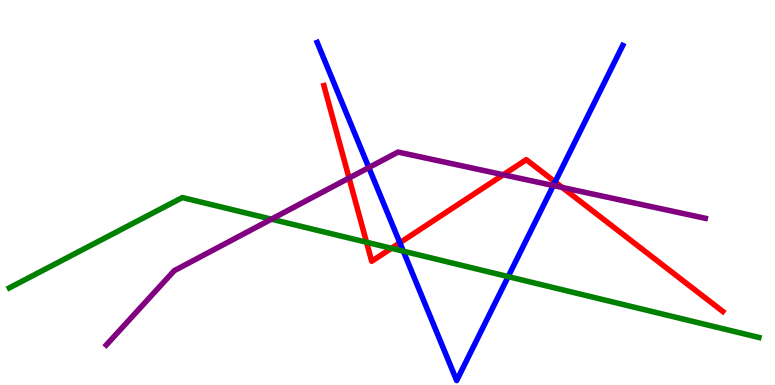[{'lines': ['blue', 'red'], 'intersections': [{'x': 5.16, 'y': 3.69}, {'x': 7.16, 'y': 5.27}]}, {'lines': ['green', 'red'], 'intersections': [{'x': 4.73, 'y': 3.71}, {'x': 5.05, 'y': 3.55}]}, {'lines': ['purple', 'red'], 'intersections': [{'x': 4.5, 'y': 5.38}, {'x': 6.49, 'y': 5.46}, {'x': 7.26, 'y': 5.13}]}, {'lines': ['blue', 'green'], 'intersections': [{'x': 5.2, 'y': 3.48}, {'x': 6.56, 'y': 2.82}]}, {'lines': ['blue', 'purple'], 'intersections': [{'x': 4.76, 'y': 5.65}, {'x': 7.14, 'y': 5.18}]}, {'lines': ['green', 'purple'], 'intersections': [{'x': 3.5, 'y': 4.31}]}]